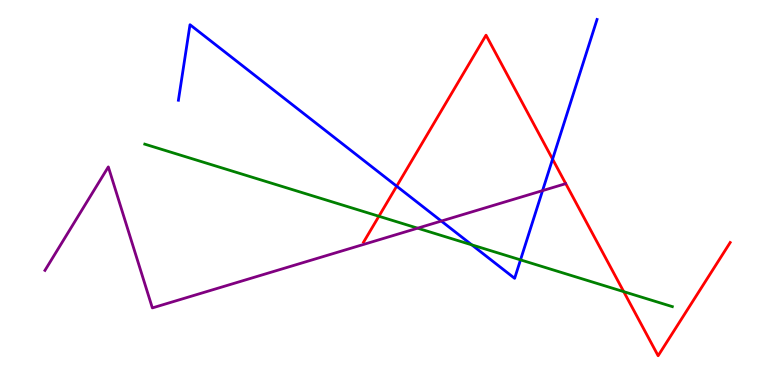[{'lines': ['blue', 'red'], 'intersections': [{'x': 5.12, 'y': 5.16}, {'x': 7.13, 'y': 5.87}]}, {'lines': ['green', 'red'], 'intersections': [{'x': 4.89, 'y': 4.38}, {'x': 8.05, 'y': 2.42}]}, {'lines': ['purple', 'red'], 'intersections': []}, {'lines': ['blue', 'green'], 'intersections': [{'x': 6.09, 'y': 3.64}, {'x': 6.72, 'y': 3.25}]}, {'lines': ['blue', 'purple'], 'intersections': [{'x': 5.69, 'y': 4.26}, {'x': 7.0, 'y': 5.05}]}, {'lines': ['green', 'purple'], 'intersections': [{'x': 5.39, 'y': 4.07}]}]